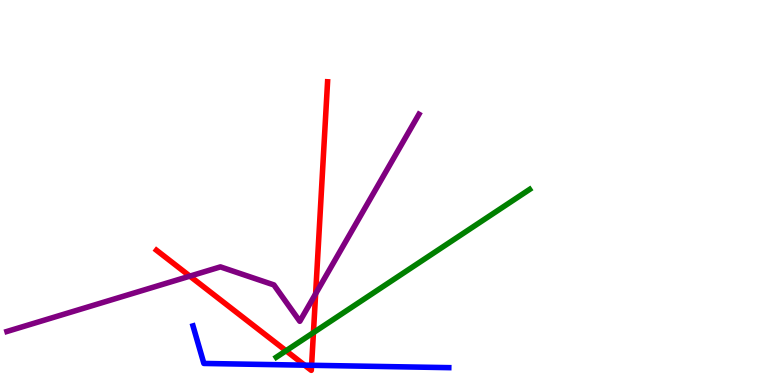[{'lines': ['blue', 'red'], 'intersections': [{'x': 3.93, 'y': 0.515}, {'x': 4.02, 'y': 0.512}]}, {'lines': ['green', 'red'], 'intersections': [{'x': 3.69, 'y': 0.889}, {'x': 4.04, 'y': 1.36}]}, {'lines': ['purple', 'red'], 'intersections': [{'x': 2.45, 'y': 2.83}, {'x': 4.07, 'y': 2.37}]}, {'lines': ['blue', 'green'], 'intersections': []}, {'lines': ['blue', 'purple'], 'intersections': []}, {'lines': ['green', 'purple'], 'intersections': []}]